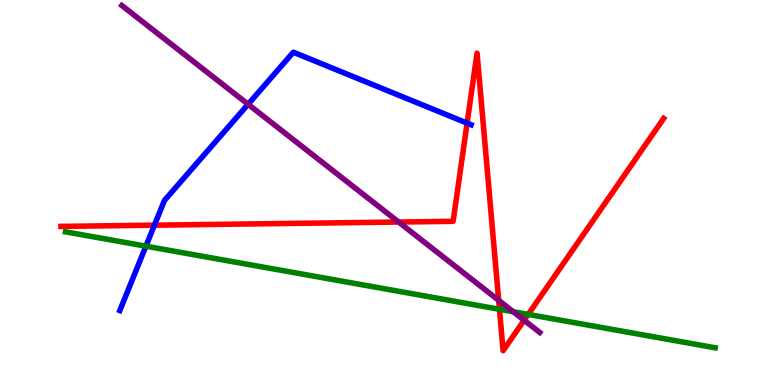[{'lines': ['blue', 'red'], 'intersections': [{'x': 1.99, 'y': 4.15}, {'x': 6.03, 'y': 6.8}]}, {'lines': ['green', 'red'], 'intersections': [{'x': 6.44, 'y': 1.97}, {'x': 6.82, 'y': 1.83}]}, {'lines': ['purple', 'red'], 'intersections': [{'x': 5.14, 'y': 4.23}, {'x': 6.43, 'y': 2.2}, {'x': 6.76, 'y': 1.68}]}, {'lines': ['blue', 'green'], 'intersections': [{'x': 1.88, 'y': 3.61}]}, {'lines': ['blue', 'purple'], 'intersections': [{'x': 3.2, 'y': 7.29}]}, {'lines': ['green', 'purple'], 'intersections': [{'x': 6.62, 'y': 1.9}]}]